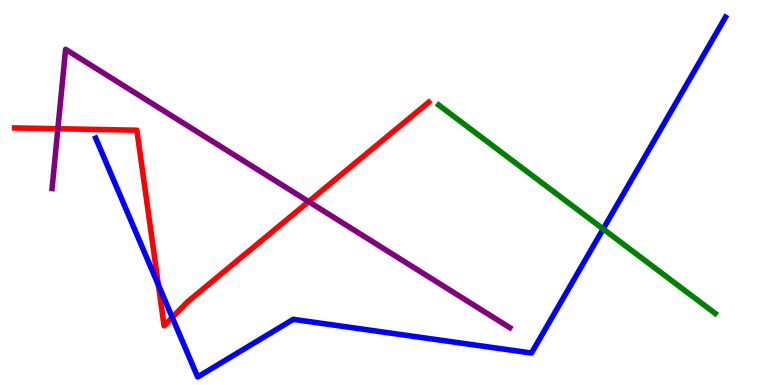[{'lines': ['blue', 'red'], 'intersections': [{'x': 2.04, 'y': 2.6}, {'x': 2.22, 'y': 1.76}]}, {'lines': ['green', 'red'], 'intersections': []}, {'lines': ['purple', 'red'], 'intersections': [{'x': 0.747, 'y': 6.66}, {'x': 3.98, 'y': 4.76}]}, {'lines': ['blue', 'green'], 'intersections': [{'x': 7.78, 'y': 4.05}]}, {'lines': ['blue', 'purple'], 'intersections': []}, {'lines': ['green', 'purple'], 'intersections': []}]